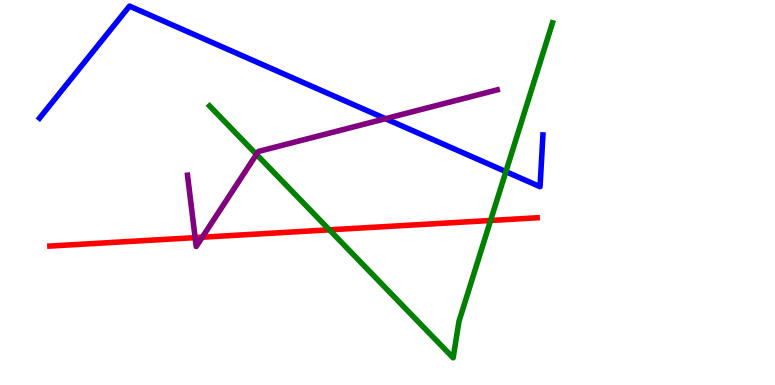[{'lines': ['blue', 'red'], 'intersections': []}, {'lines': ['green', 'red'], 'intersections': [{'x': 4.25, 'y': 4.03}, {'x': 6.33, 'y': 4.27}]}, {'lines': ['purple', 'red'], 'intersections': [{'x': 2.52, 'y': 3.83}, {'x': 2.61, 'y': 3.84}]}, {'lines': ['blue', 'green'], 'intersections': [{'x': 6.53, 'y': 5.54}]}, {'lines': ['blue', 'purple'], 'intersections': [{'x': 4.97, 'y': 6.92}]}, {'lines': ['green', 'purple'], 'intersections': [{'x': 3.31, 'y': 5.99}]}]